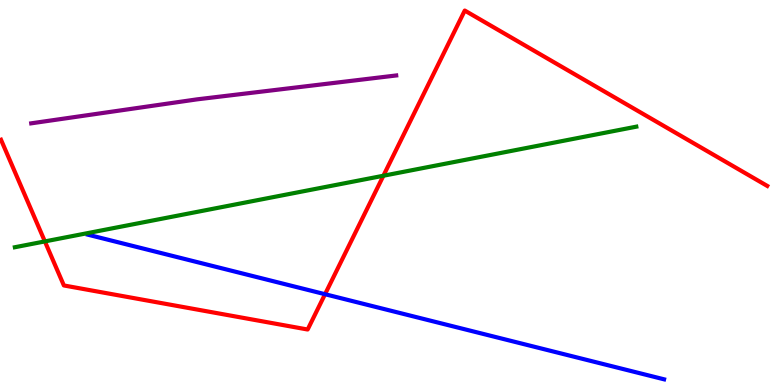[{'lines': ['blue', 'red'], 'intersections': [{'x': 4.19, 'y': 2.36}]}, {'lines': ['green', 'red'], 'intersections': [{'x': 0.579, 'y': 3.73}, {'x': 4.95, 'y': 5.44}]}, {'lines': ['purple', 'red'], 'intersections': []}, {'lines': ['blue', 'green'], 'intersections': []}, {'lines': ['blue', 'purple'], 'intersections': []}, {'lines': ['green', 'purple'], 'intersections': []}]